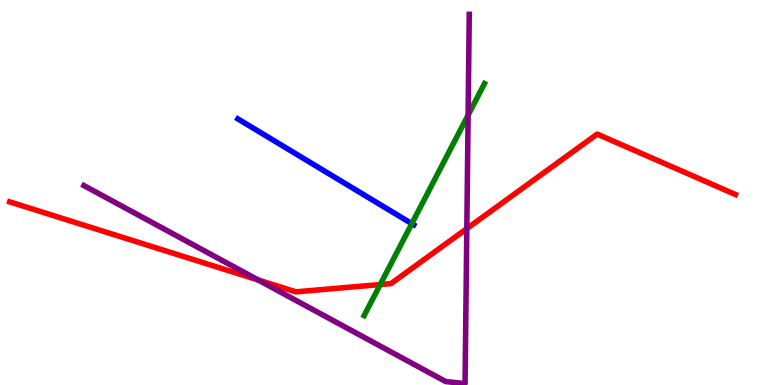[{'lines': ['blue', 'red'], 'intersections': []}, {'lines': ['green', 'red'], 'intersections': [{'x': 4.91, 'y': 2.61}]}, {'lines': ['purple', 'red'], 'intersections': [{'x': 3.33, 'y': 2.73}, {'x': 6.02, 'y': 4.06}]}, {'lines': ['blue', 'green'], 'intersections': [{'x': 5.31, 'y': 4.19}]}, {'lines': ['blue', 'purple'], 'intersections': []}, {'lines': ['green', 'purple'], 'intersections': [{'x': 6.04, 'y': 7.01}]}]